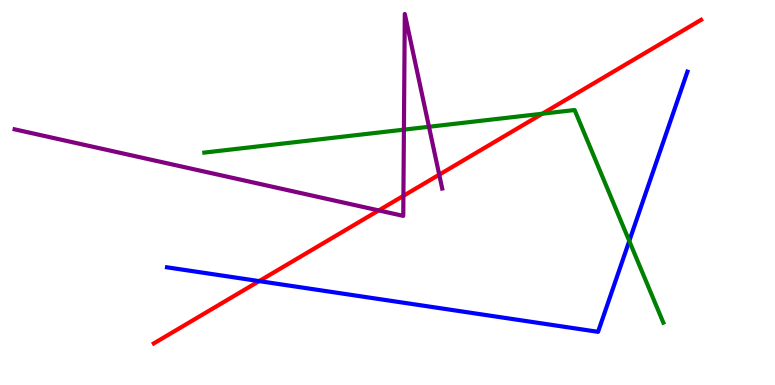[{'lines': ['blue', 'red'], 'intersections': [{'x': 3.34, 'y': 2.7}]}, {'lines': ['green', 'red'], 'intersections': [{'x': 7.0, 'y': 7.05}]}, {'lines': ['purple', 'red'], 'intersections': [{'x': 4.89, 'y': 4.53}, {'x': 5.21, 'y': 4.91}, {'x': 5.67, 'y': 5.46}]}, {'lines': ['blue', 'green'], 'intersections': [{'x': 8.12, 'y': 3.74}]}, {'lines': ['blue', 'purple'], 'intersections': []}, {'lines': ['green', 'purple'], 'intersections': [{'x': 5.21, 'y': 6.63}, {'x': 5.54, 'y': 6.71}]}]